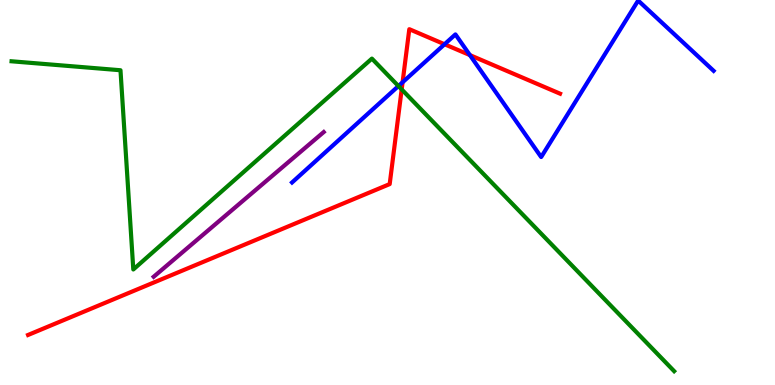[{'lines': ['blue', 'red'], 'intersections': [{'x': 5.19, 'y': 7.86}, {'x': 5.74, 'y': 8.85}, {'x': 6.06, 'y': 8.57}]}, {'lines': ['green', 'red'], 'intersections': [{'x': 5.18, 'y': 7.68}]}, {'lines': ['purple', 'red'], 'intersections': []}, {'lines': ['blue', 'green'], 'intersections': [{'x': 5.14, 'y': 7.76}]}, {'lines': ['blue', 'purple'], 'intersections': []}, {'lines': ['green', 'purple'], 'intersections': []}]